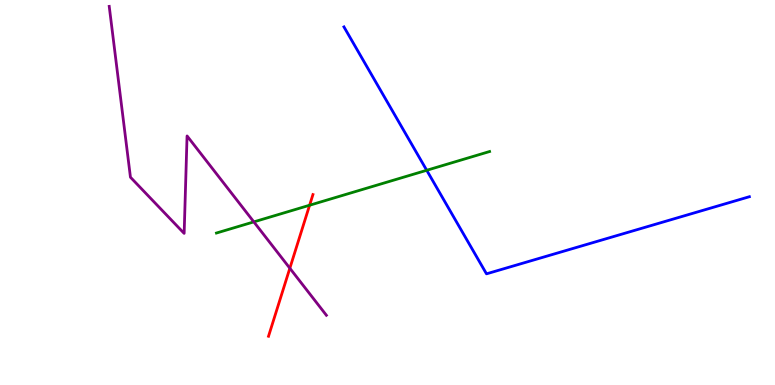[{'lines': ['blue', 'red'], 'intersections': []}, {'lines': ['green', 'red'], 'intersections': [{'x': 3.99, 'y': 4.67}]}, {'lines': ['purple', 'red'], 'intersections': [{'x': 3.74, 'y': 3.03}]}, {'lines': ['blue', 'green'], 'intersections': [{'x': 5.51, 'y': 5.58}]}, {'lines': ['blue', 'purple'], 'intersections': []}, {'lines': ['green', 'purple'], 'intersections': [{'x': 3.28, 'y': 4.24}]}]